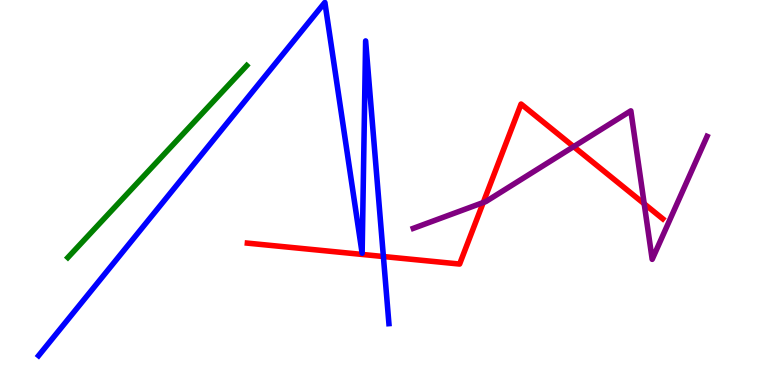[{'lines': ['blue', 'red'], 'intersections': [{'x': 4.95, 'y': 3.34}]}, {'lines': ['green', 'red'], 'intersections': []}, {'lines': ['purple', 'red'], 'intersections': [{'x': 6.24, 'y': 4.74}, {'x': 7.4, 'y': 6.19}, {'x': 8.31, 'y': 4.71}]}, {'lines': ['blue', 'green'], 'intersections': []}, {'lines': ['blue', 'purple'], 'intersections': []}, {'lines': ['green', 'purple'], 'intersections': []}]